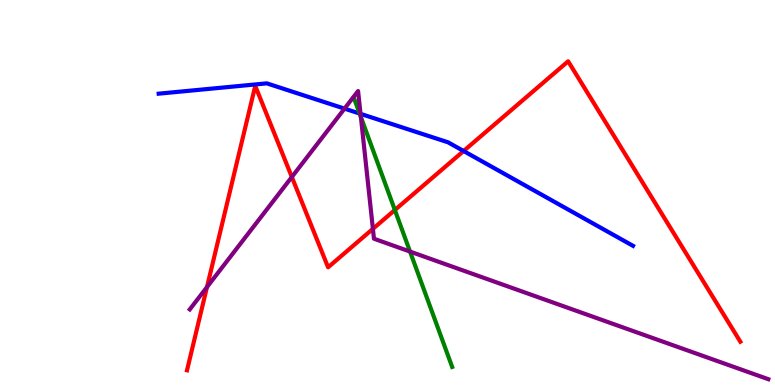[{'lines': ['blue', 'red'], 'intersections': [{'x': 5.98, 'y': 6.08}]}, {'lines': ['green', 'red'], 'intersections': [{'x': 5.09, 'y': 4.55}]}, {'lines': ['purple', 'red'], 'intersections': [{'x': 2.67, 'y': 2.54}, {'x': 3.77, 'y': 5.4}, {'x': 4.81, 'y': 4.06}]}, {'lines': ['blue', 'green'], 'intersections': [{'x': 4.64, 'y': 7.05}]}, {'lines': ['blue', 'purple'], 'intersections': [{'x': 4.45, 'y': 7.18}, {'x': 4.65, 'y': 7.04}]}, {'lines': ['green', 'purple'], 'intersections': [{'x': 4.66, 'y': 6.96}, {'x': 5.29, 'y': 3.47}]}]